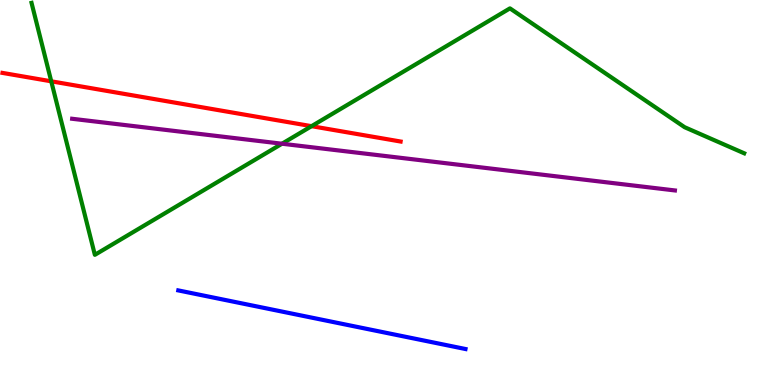[{'lines': ['blue', 'red'], 'intersections': []}, {'lines': ['green', 'red'], 'intersections': [{'x': 0.661, 'y': 7.89}, {'x': 4.02, 'y': 6.72}]}, {'lines': ['purple', 'red'], 'intersections': []}, {'lines': ['blue', 'green'], 'intersections': []}, {'lines': ['blue', 'purple'], 'intersections': []}, {'lines': ['green', 'purple'], 'intersections': [{'x': 3.64, 'y': 6.27}]}]